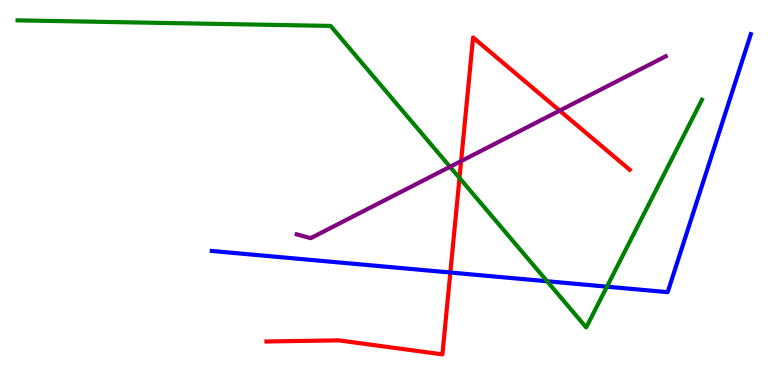[{'lines': ['blue', 'red'], 'intersections': [{'x': 5.81, 'y': 2.92}]}, {'lines': ['green', 'red'], 'intersections': [{'x': 5.93, 'y': 5.38}]}, {'lines': ['purple', 'red'], 'intersections': [{'x': 5.95, 'y': 5.82}, {'x': 7.22, 'y': 7.13}]}, {'lines': ['blue', 'green'], 'intersections': [{'x': 7.06, 'y': 2.69}, {'x': 7.83, 'y': 2.55}]}, {'lines': ['blue', 'purple'], 'intersections': []}, {'lines': ['green', 'purple'], 'intersections': [{'x': 5.81, 'y': 5.67}]}]